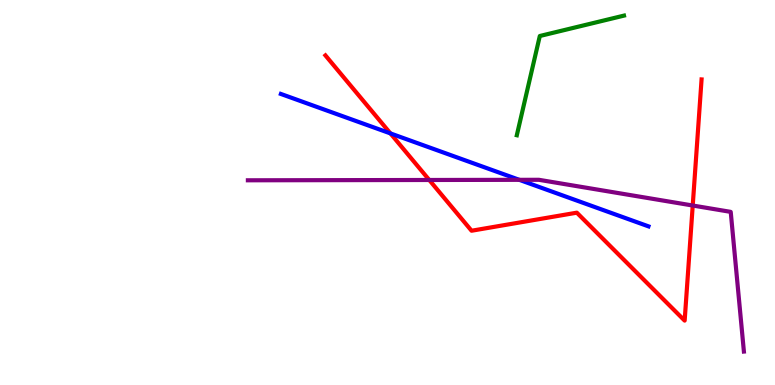[{'lines': ['blue', 'red'], 'intersections': [{'x': 5.04, 'y': 6.53}]}, {'lines': ['green', 'red'], 'intersections': []}, {'lines': ['purple', 'red'], 'intersections': [{'x': 5.54, 'y': 5.33}, {'x': 8.94, 'y': 4.66}]}, {'lines': ['blue', 'green'], 'intersections': []}, {'lines': ['blue', 'purple'], 'intersections': [{'x': 6.7, 'y': 5.33}]}, {'lines': ['green', 'purple'], 'intersections': []}]